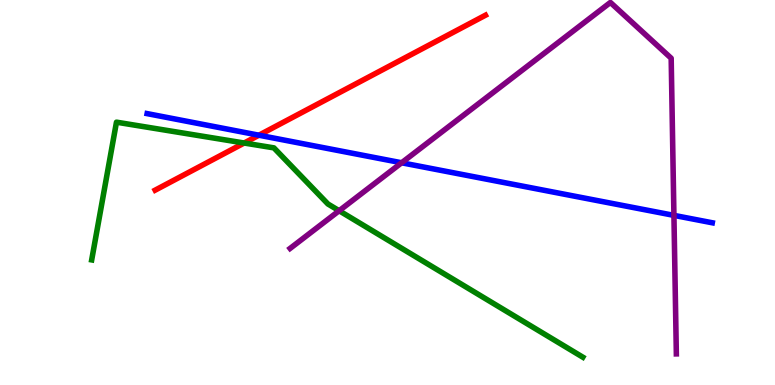[{'lines': ['blue', 'red'], 'intersections': [{'x': 3.34, 'y': 6.49}]}, {'lines': ['green', 'red'], 'intersections': [{'x': 3.15, 'y': 6.29}]}, {'lines': ['purple', 'red'], 'intersections': []}, {'lines': ['blue', 'green'], 'intersections': []}, {'lines': ['blue', 'purple'], 'intersections': [{'x': 5.18, 'y': 5.77}, {'x': 8.7, 'y': 4.41}]}, {'lines': ['green', 'purple'], 'intersections': [{'x': 4.38, 'y': 4.53}]}]